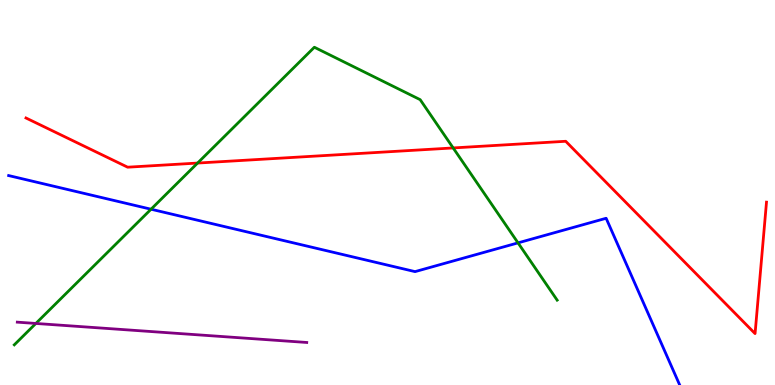[{'lines': ['blue', 'red'], 'intersections': []}, {'lines': ['green', 'red'], 'intersections': [{'x': 2.55, 'y': 5.76}, {'x': 5.85, 'y': 6.16}]}, {'lines': ['purple', 'red'], 'intersections': []}, {'lines': ['blue', 'green'], 'intersections': [{'x': 1.95, 'y': 4.57}, {'x': 6.68, 'y': 3.69}]}, {'lines': ['blue', 'purple'], 'intersections': []}, {'lines': ['green', 'purple'], 'intersections': [{'x': 0.463, 'y': 1.6}]}]